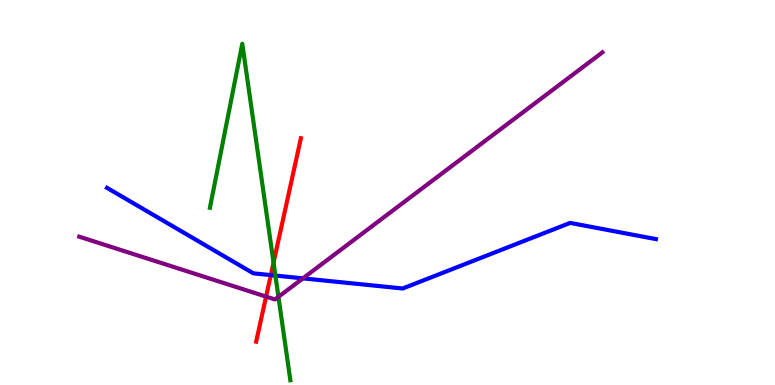[{'lines': ['blue', 'red'], 'intersections': [{'x': 3.49, 'y': 2.85}]}, {'lines': ['green', 'red'], 'intersections': [{'x': 3.53, 'y': 3.18}]}, {'lines': ['purple', 'red'], 'intersections': [{'x': 3.43, 'y': 2.3}]}, {'lines': ['blue', 'green'], 'intersections': [{'x': 3.55, 'y': 2.84}]}, {'lines': ['blue', 'purple'], 'intersections': [{'x': 3.91, 'y': 2.77}]}, {'lines': ['green', 'purple'], 'intersections': [{'x': 3.59, 'y': 2.29}]}]